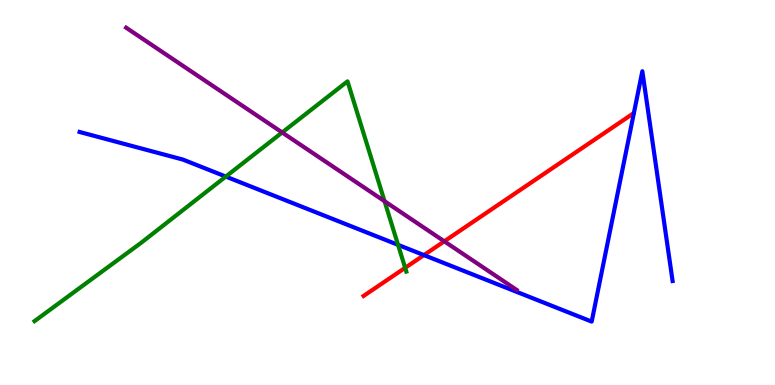[{'lines': ['blue', 'red'], 'intersections': [{'x': 5.47, 'y': 3.37}]}, {'lines': ['green', 'red'], 'intersections': [{'x': 5.23, 'y': 3.04}]}, {'lines': ['purple', 'red'], 'intersections': [{'x': 5.73, 'y': 3.73}]}, {'lines': ['blue', 'green'], 'intersections': [{'x': 2.91, 'y': 5.41}, {'x': 5.14, 'y': 3.64}]}, {'lines': ['blue', 'purple'], 'intersections': []}, {'lines': ['green', 'purple'], 'intersections': [{'x': 3.64, 'y': 6.56}, {'x': 4.96, 'y': 4.77}]}]